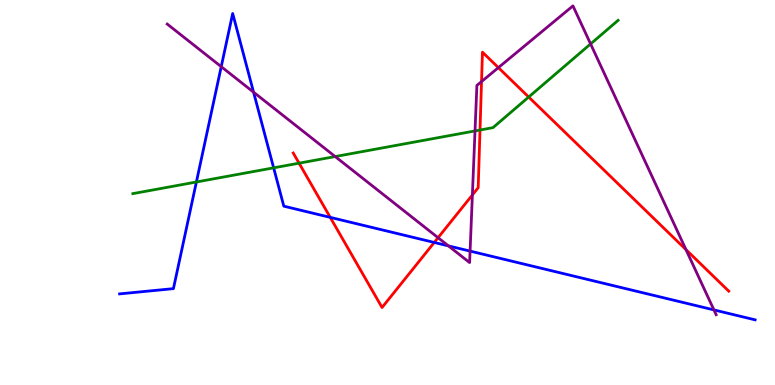[{'lines': ['blue', 'red'], 'intersections': [{'x': 4.26, 'y': 4.35}, {'x': 5.6, 'y': 3.7}]}, {'lines': ['green', 'red'], 'intersections': [{'x': 3.86, 'y': 5.76}, {'x': 6.19, 'y': 6.62}, {'x': 6.82, 'y': 7.48}]}, {'lines': ['purple', 'red'], 'intersections': [{'x': 5.65, 'y': 3.83}, {'x': 6.1, 'y': 4.94}, {'x': 6.21, 'y': 7.88}, {'x': 6.43, 'y': 8.24}, {'x': 8.85, 'y': 3.52}]}, {'lines': ['blue', 'green'], 'intersections': [{'x': 2.53, 'y': 5.27}, {'x': 3.53, 'y': 5.64}]}, {'lines': ['blue', 'purple'], 'intersections': [{'x': 2.85, 'y': 8.27}, {'x': 3.27, 'y': 7.61}, {'x': 5.79, 'y': 3.61}, {'x': 6.07, 'y': 3.48}, {'x': 9.21, 'y': 1.95}]}, {'lines': ['green', 'purple'], 'intersections': [{'x': 4.33, 'y': 5.93}, {'x': 6.13, 'y': 6.6}, {'x': 7.62, 'y': 8.86}]}]